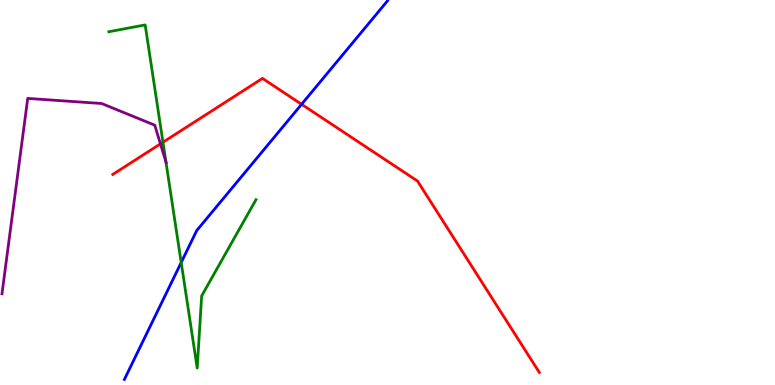[{'lines': ['blue', 'red'], 'intersections': [{'x': 3.89, 'y': 7.29}]}, {'lines': ['green', 'red'], 'intersections': [{'x': 2.1, 'y': 6.31}]}, {'lines': ['purple', 'red'], 'intersections': [{'x': 2.07, 'y': 6.26}]}, {'lines': ['blue', 'green'], 'intersections': [{'x': 2.34, 'y': 3.18}]}, {'lines': ['blue', 'purple'], 'intersections': []}, {'lines': ['green', 'purple'], 'intersections': [{'x': 2.14, 'y': 5.8}]}]